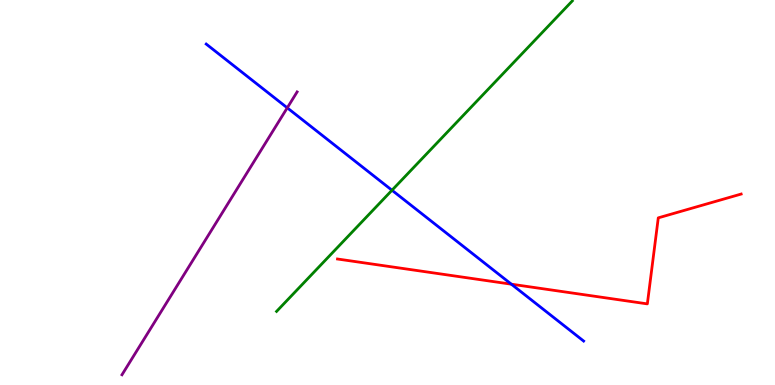[{'lines': ['blue', 'red'], 'intersections': [{'x': 6.6, 'y': 2.62}]}, {'lines': ['green', 'red'], 'intersections': []}, {'lines': ['purple', 'red'], 'intersections': []}, {'lines': ['blue', 'green'], 'intersections': [{'x': 5.06, 'y': 5.06}]}, {'lines': ['blue', 'purple'], 'intersections': [{'x': 3.71, 'y': 7.2}]}, {'lines': ['green', 'purple'], 'intersections': []}]